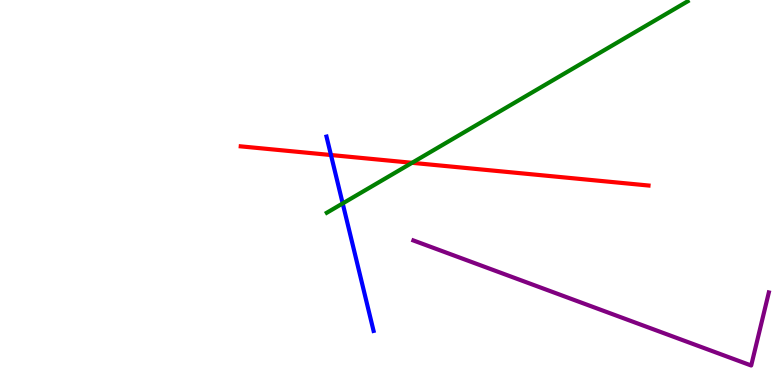[{'lines': ['blue', 'red'], 'intersections': [{'x': 4.27, 'y': 5.97}]}, {'lines': ['green', 'red'], 'intersections': [{'x': 5.32, 'y': 5.77}]}, {'lines': ['purple', 'red'], 'intersections': []}, {'lines': ['blue', 'green'], 'intersections': [{'x': 4.42, 'y': 4.72}]}, {'lines': ['blue', 'purple'], 'intersections': []}, {'lines': ['green', 'purple'], 'intersections': []}]